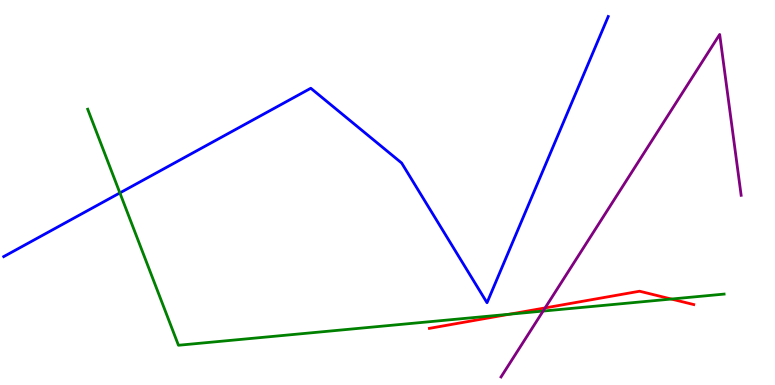[{'lines': ['blue', 'red'], 'intersections': []}, {'lines': ['green', 'red'], 'intersections': [{'x': 6.57, 'y': 1.84}, {'x': 8.66, 'y': 2.23}]}, {'lines': ['purple', 'red'], 'intersections': [{'x': 7.03, 'y': 2.0}]}, {'lines': ['blue', 'green'], 'intersections': [{'x': 1.55, 'y': 4.99}]}, {'lines': ['blue', 'purple'], 'intersections': []}, {'lines': ['green', 'purple'], 'intersections': [{'x': 7.01, 'y': 1.92}]}]